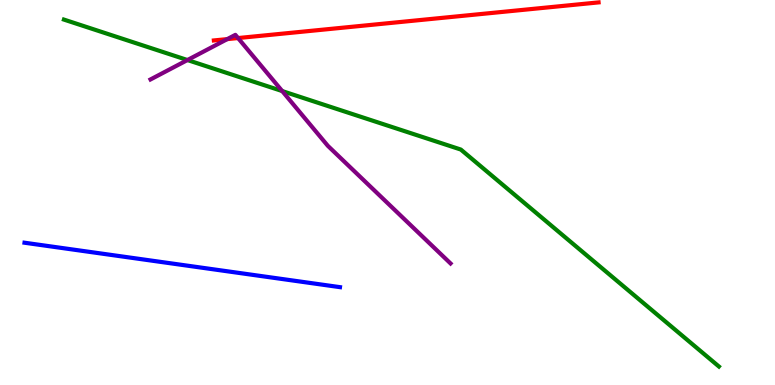[{'lines': ['blue', 'red'], 'intersections': []}, {'lines': ['green', 'red'], 'intersections': []}, {'lines': ['purple', 'red'], 'intersections': [{'x': 2.93, 'y': 8.98}, {'x': 3.07, 'y': 9.01}]}, {'lines': ['blue', 'green'], 'intersections': []}, {'lines': ['blue', 'purple'], 'intersections': []}, {'lines': ['green', 'purple'], 'intersections': [{'x': 2.42, 'y': 8.44}, {'x': 3.64, 'y': 7.63}]}]